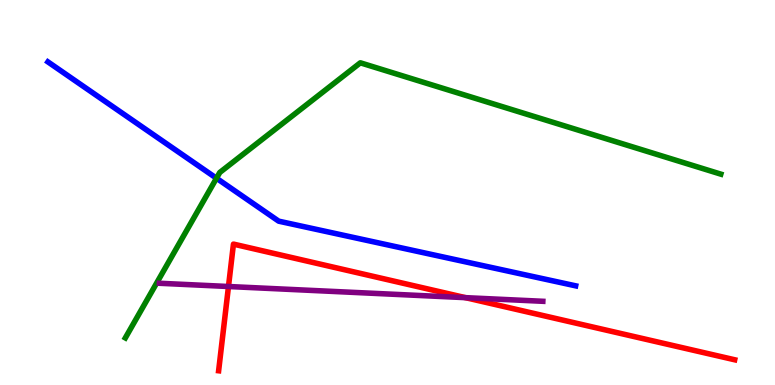[{'lines': ['blue', 'red'], 'intersections': []}, {'lines': ['green', 'red'], 'intersections': []}, {'lines': ['purple', 'red'], 'intersections': [{'x': 2.95, 'y': 2.56}, {'x': 6.01, 'y': 2.27}]}, {'lines': ['blue', 'green'], 'intersections': [{'x': 2.79, 'y': 5.37}]}, {'lines': ['blue', 'purple'], 'intersections': []}, {'lines': ['green', 'purple'], 'intersections': []}]